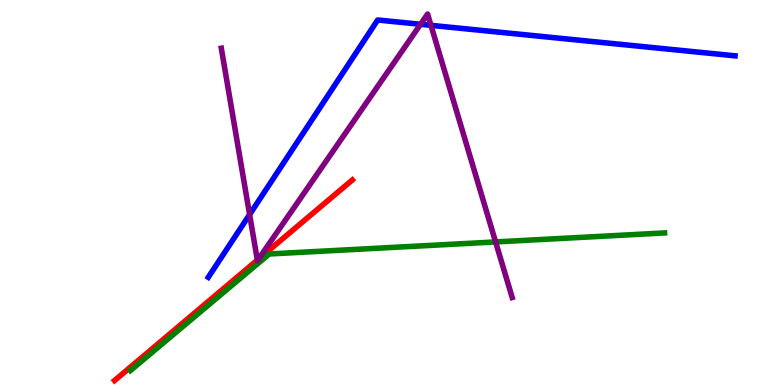[{'lines': ['blue', 'red'], 'intersections': []}, {'lines': ['green', 'red'], 'intersections': []}, {'lines': ['purple', 'red'], 'intersections': [{'x': 3.32, 'y': 3.24}, {'x': 3.34, 'y': 3.27}]}, {'lines': ['blue', 'green'], 'intersections': []}, {'lines': ['blue', 'purple'], 'intersections': [{'x': 3.22, 'y': 4.43}, {'x': 5.43, 'y': 9.37}, {'x': 5.56, 'y': 9.34}]}, {'lines': ['green', 'purple'], 'intersections': [{'x': 6.39, 'y': 3.72}]}]